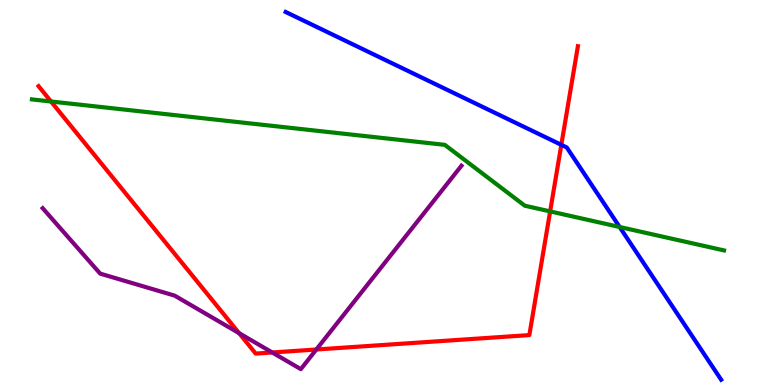[{'lines': ['blue', 'red'], 'intersections': [{'x': 7.24, 'y': 6.24}]}, {'lines': ['green', 'red'], 'intersections': [{'x': 0.658, 'y': 7.36}, {'x': 7.1, 'y': 4.51}]}, {'lines': ['purple', 'red'], 'intersections': [{'x': 3.09, 'y': 1.35}, {'x': 3.51, 'y': 0.845}, {'x': 4.08, 'y': 0.922}]}, {'lines': ['blue', 'green'], 'intersections': [{'x': 8.0, 'y': 4.1}]}, {'lines': ['blue', 'purple'], 'intersections': []}, {'lines': ['green', 'purple'], 'intersections': []}]